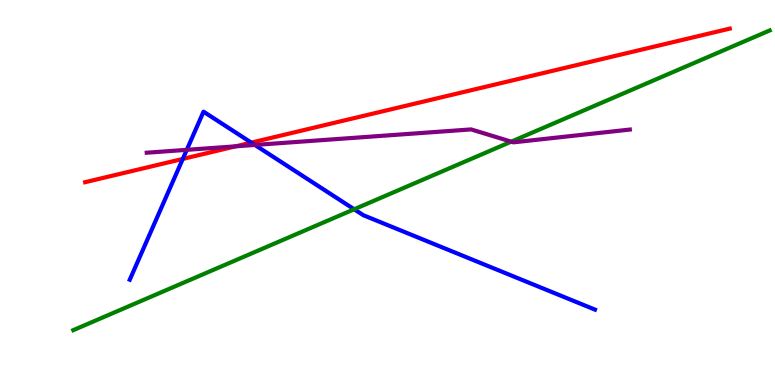[{'lines': ['blue', 'red'], 'intersections': [{'x': 2.36, 'y': 5.87}, {'x': 3.24, 'y': 6.3}]}, {'lines': ['green', 'red'], 'intersections': []}, {'lines': ['purple', 'red'], 'intersections': [{'x': 3.04, 'y': 6.2}]}, {'lines': ['blue', 'green'], 'intersections': [{'x': 4.57, 'y': 4.56}]}, {'lines': ['blue', 'purple'], 'intersections': [{'x': 2.41, 'y': 6.11}, {'x': 3.29, 'y': 6.24}]}, {'lines': ['green', 'purple'], 'intersections': [{'x': 6.6, 'y': 6.32}]}]